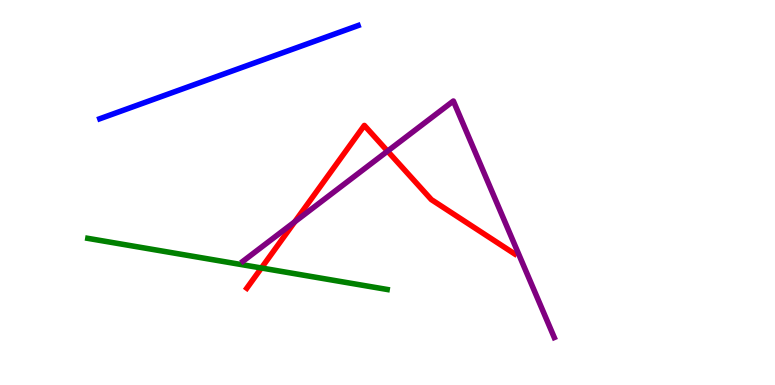[{'lines': ['blue', 'red'], 'intersections': []}, {'lines': ['green', 'red'], 'intersections': [{'x': 3.37, 'y': 3.04}]}, {'lines': ['purple', 'red'], 'intersections': [{'x': 3.8, 'y': 4.24}, {'x': 5.0, 'y': 6.07}]}, {'lines': ['blue', 'green'], 'intersections': []}, {'lines': ['blue', 'purple'], 'intersections': []}, {'lines': ['green', 'purple'], 'intersections': []}]